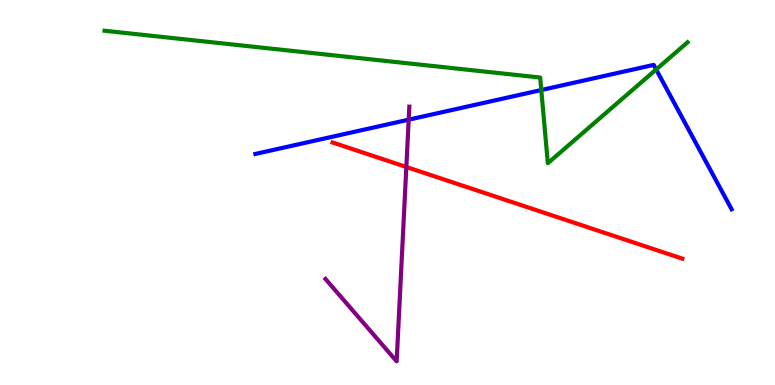[{'lines': ['blue', 'red'], 'intersections': []}, {'lines': ['green', 'red'], 'intersections': []}, {'lines': ['purple', 'red'], 'intersections': [{'x': 5.24, 'y': 5.66}]}, {'lines': ['blue', 'green'], 'intersections': [{'x': 6.98, 'y': 7.66}, {'x': 8.47, 'y': 8.2}]}, {'lines': ['blue', 'purple'], 'intersections': [{'x': 5.27, 'y': 6.89}]}, {'lines': ['green', 'purple'], 'intersections': []}]